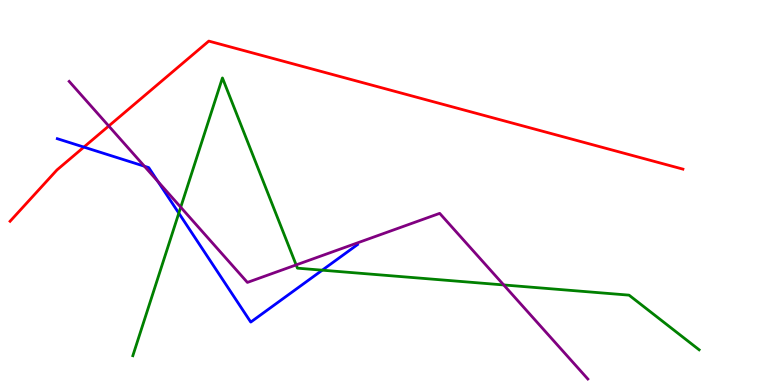[{'lines': ['blue', 'red'], 'intersections': [{'x': 1.08, 'y': 6.18}]}, {'lines': ['green', 'red'], 'intersections': []}, {'lines': ['purple', 'red'], 'intersections': [{'x': 1.4, 'y': 6.73}]}, {'lines': ['blue', 'green'], 'intersections': [{'x': 2.31, 'y': 4.46}, {'x': 4.16, 'y': 2.98}]}, {'lines': ['blue', 'purple'], 'intersections': [{'x': 1.86, 'y': 5.68}, {'x': 2.04, 'y': 5.29}]}, {'lines': ['green', 'purple'], 'intersections': [{'x': 2.33, 'y': 4.62}, {'x': 3.82, 'y': 3.12}, {'x': 6.5, 'y': 2.6}]}]